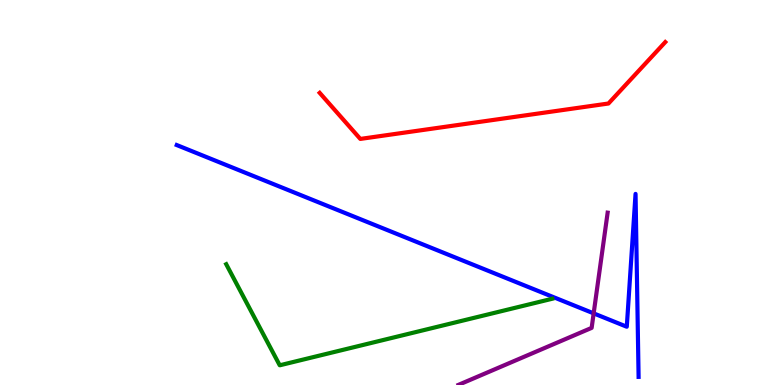[{'lines': ['blue', 'red'], 'intersections': []}, {'lines': ['green', 'red'], 'intersections': []}, {'lines': ['purple', 'red'], 'intersections': []}, {'lines': ['blue', 'green'], 'intersections': []}, {'lines': ['blue', 'purple'], 'intersections': [{'x': 7.66, 'y': 1.86}]}, {'lines': ['green', 'purple'], 'intersections': []}]